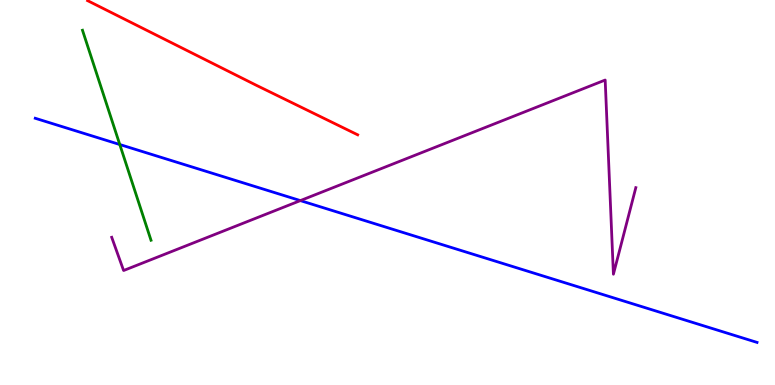[{'lines': ['blue', 'red'], 'intersections': []}, {'lines': ['green', 'red'], 'intersections': []}, {'lines': ['purple', 'red'], 'intersections': []}, {'lines': ['blue', 'green'], 'intersections': [{'x': 1.55, 'y': 6.25}]}, {'lines': ['blue', 'purple'], 'intersections': [{'x': 3.88, 'y': 4.79}]}, {'lines': ['green', 'purple'], 'intersections': []}]